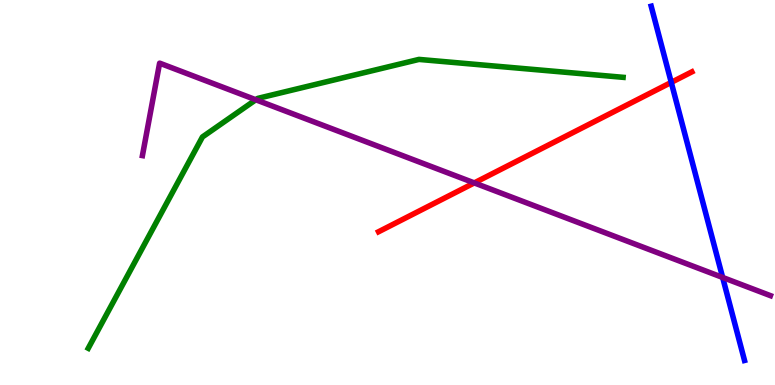[{'lines': ['blue', 'red'], 'intersections': [{'x': 8.66, 'y': 7.86}]}, {'lines': ['green', 'red'], 'intersections': []}, {'lines': ['purple', 'red'], 'intersections': [{'x': 6.12, 'y': 5.25}]}, {'lines': ['blue', 'green'], 'intersections': []}, {'lines': ['blue', 'purple'], 'intersections': [{'x': 9.32, 'y': 2.79}]}, {'lines': ['green', 'purple'], 'intersections': [{'x': 3.3, 'y': 7.41}]}]